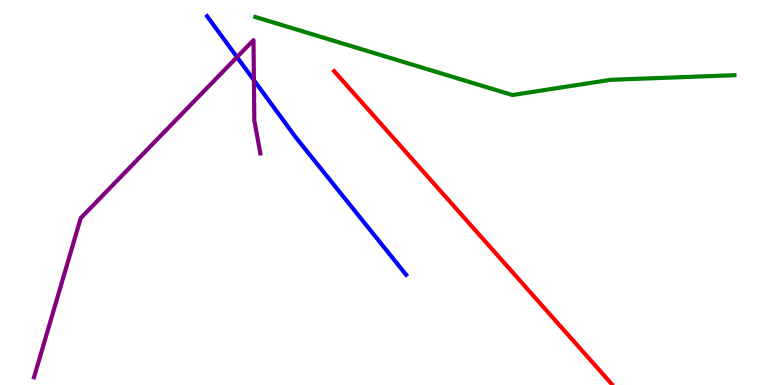[{'lines': ['blue', 'red'], 'intersections': []}, {'lines': ['green', 'red'], 'intersections': []}, {'lines': ['purple', 'red'], 'intersections': []}, {'lines': ['blue', 'green'], 'intersections': []}, {'lines': ['blue', 'purple'], 'intersections': [{'x': 3.06, 'y': 8.52}, {'x': 3.28, 'y': 7.92}]}, {'lines': ['green', 'purple'], 'intersections': []}]